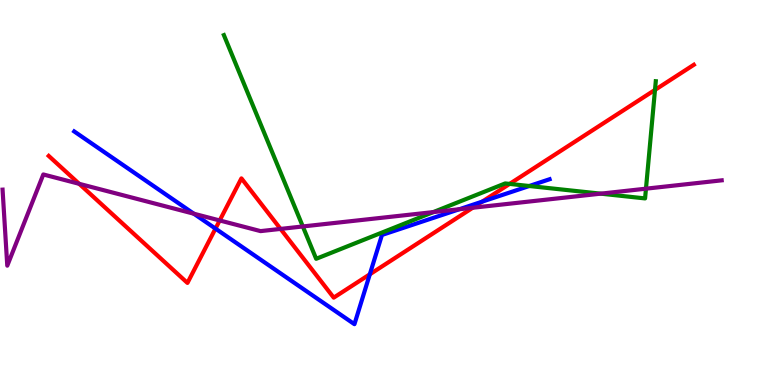[{'lines': ['blue', 'red'], 'intersections': [{'x': 2.78, 'y': 4.06}, {'x': 4.77, 'y': 2.88}, {'x': 6.22, 'y': 4.76}]}, {'lines': ['green', 'red'], 'intersections': [{'x': 6.58, 'y': 5.22}, {'x': 8.45, 'y': 7.66}]}, {'lines': ['purple', 'red'], 'intersections': [{'x': 1.02, 'y': 5.23}, {'x': 2.83, 'y': 4.27}, {'x': 3.62, 'y': 4.05}, {'x': 6.1, 'y': 4.6}]}, {'lines': ['blue', 'green'], 'intersections': [{'x': 6.83, 'y': 5.17}]}, {'lines': ['blue', 'purple'], 'intersections': [{'x': 2.5, 'y': 4.45}, {'x': 5.93, 'y': 4.57}]}, {'lines': ['green', 'purple'], 'intersections': [{'x': 3.91, 'y': 4.12}, {'x': 5.59, 'y': 4.49}, {'x': 7.75, 'y': 4.97}, {'x': 8.34, 'y': 5.1}]}]